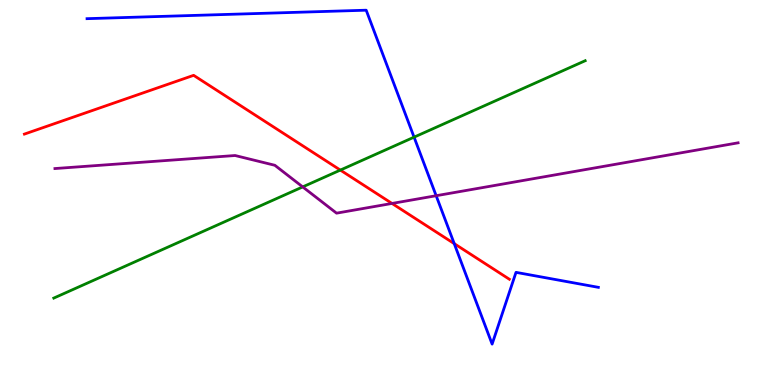[{'lines': ['blue', 'red'], 'intersections': [{'x': 5.86, 'y': 3.67}]}, {'lines': ['green', 'red'], 'intersections': [{'x': 4.39, 'y': 5.58}]}, {'lines': ['purple', 'red'], 'intersections': [{'x': 5.06, 'y': 4.72}]}, {'lines': ['blue', 'green'], 'intersections': [{'x': 5.34, 'y': 6.44}]}, {'lines': ['blue', 'purple'], 'intersections': [{'x': 5.63, 'y': 4.92}]}, {'lines': ['green', 'purple'], 'intersections': [{'x': 3.91, 'y': 5.15}]}]